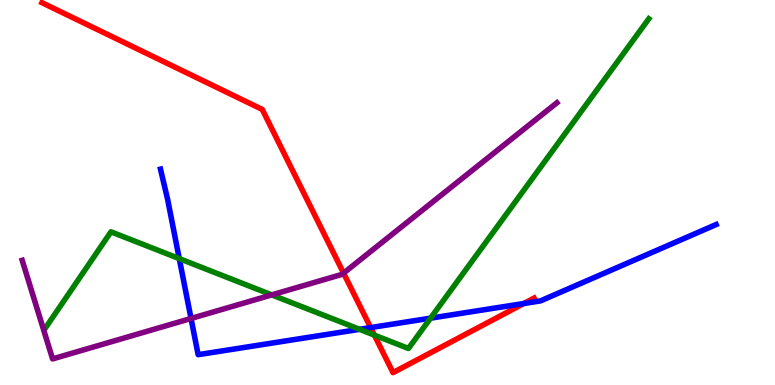[{'lines': ['blue', 'red'], 'intersections': [{'x': 4.78, 'y': 1.49}, {'x': 6.76, 'y': 2.12}]}, {'lines': ['green', 'red'], 'intersections': [{'x': 4.83, 'y': 1.3}]}, {'lines': ['purple', 'red'], 'intersections': [{'x': 4.43, 'y': 2.91}]}, {'lines': ['blue', 'green'], 'intersections': [{'x': 2.31, 'y': 3.28}, {'x': 4.64, 'y': 1.45}, {'x': 5.56, 'y': 1.74}]}, {'lines': ['blue', 'purple'], 'intersections': [{'x': 2.46, 'y': 1.73}]}, {'lines': ['green', 'purple'], 'intersections': [{'x': 3.51, 'y': 2.34}]}]